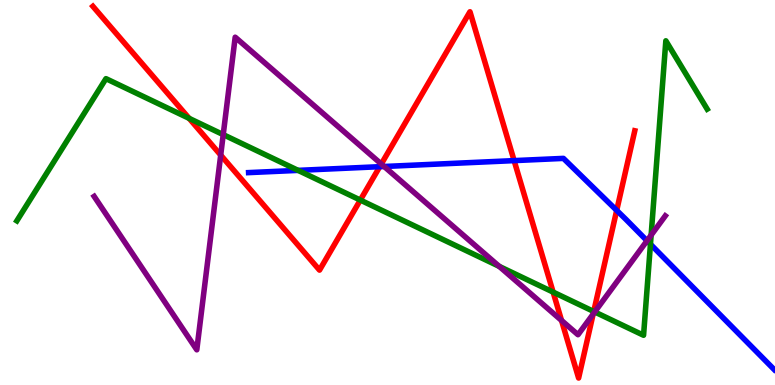[{'lines': ['blue', 'red'], 'intersections': [{'x': 4.9, 'y': 5.67}, {'x': 6.63, 'y': 5.83}, {'x': 7.96, 'y': 4.54}]}, {'lines': ['green', 'red'], 'intersections': [{'x': 2.44, 'y': 6.93}, {'x': 4.65, 'y': 4.8}, {'x': 7.14, 'y': 2.41}, {'x': 7.66, 'y': 1.91}]}, {'lines': ['purple', 'red'], 'intersections': [{'x': 2.85, 'y': 5.97}, {'x': 4.92, 'y': 5.74}, {'x': 7.25, 'y': 1.68}, {'x': 7.65, 'y': 1.84}]}, {'lines': ['blue', 'green'], 'intersections': [{'x': 3.85, 'y': 5.57}, {'x': 8.39, 'y': 3.66}]}, {'lines': ['blue', 'purple'], 'intersections': [{'x': 4.96, 'y': 5.68}, {'x': 8.35, 'y': 3.75}]}, {'lines': ['green', 'purple'], 'intersections': [{'x': 2.88, 'y': 6.5}, {'x': 6.44, 'y': 3.08}, {'x': 7.67, 'y': 1.9}, {'x': 8.4, 'y': 3.89}]}]